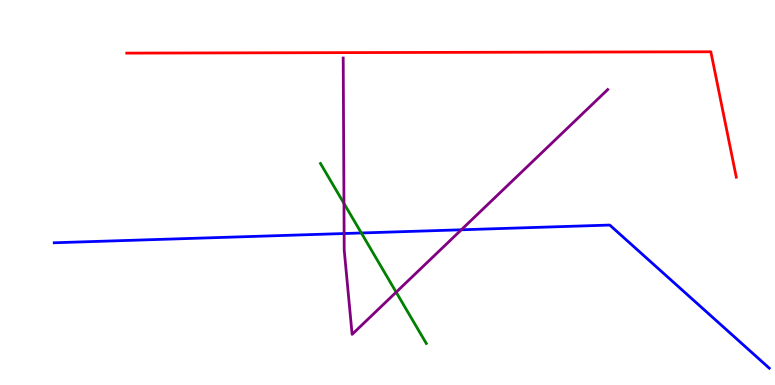[{'lines': ['blue', 'red'], 'intersections': []}, {'lines': ['green', 'red'], 'intersections': []}, {'lines': ['purple', 'red'], 'intersections': []}, {'lines': ['blue', 'green'], 'intersections': [{'x': 4.66, 'y': 3.95}]}, {'lines': ['blue', 'purple'], 'intersections': [{'x': 4.44, 'y': 3.93}, {'x': 5.95, 'y': 4.03}]}, {'lines': ['green', 'purple'], 'intersections': [{'x': 4.44, 'y': 4.72}, {'x': 5.11, 'y': 2.41}]}]